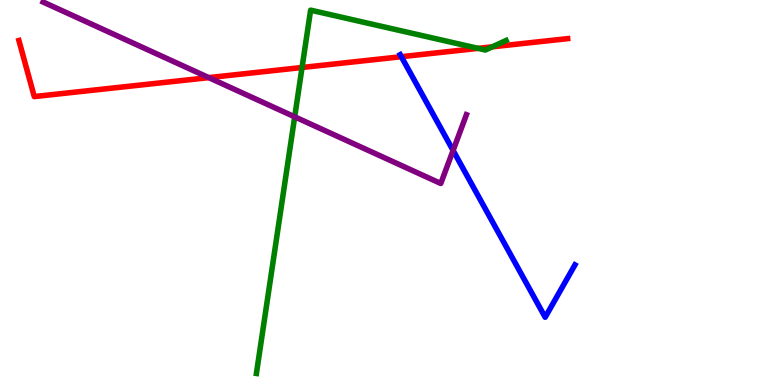[{'lines': ['blue', 'red'], 'intersections': [{'x': 5.18, 'y': 8.53}]}, {'lines': ['green', 'red'], 'intersections': [{'x': 3.9, 'y': 8.25}, {'x': 6.17, 'y': 8.74}, {'x': 6.35, 'y': 8.78}]}, {'lines': ['purple', 'red'], 'intersections': [{'x': 2.69, 'y': 7.98}]}, {'lines': ['blue', 'green'], 'intersections': []}, {'lines': ['blue', 'purple'], 'intersections': [{'x': 5.85, 'y': 6.09}]}, {'lines': ['green', 'purple'], 'intersections': [{'x': 3.8, 'y': 6.97}]}]